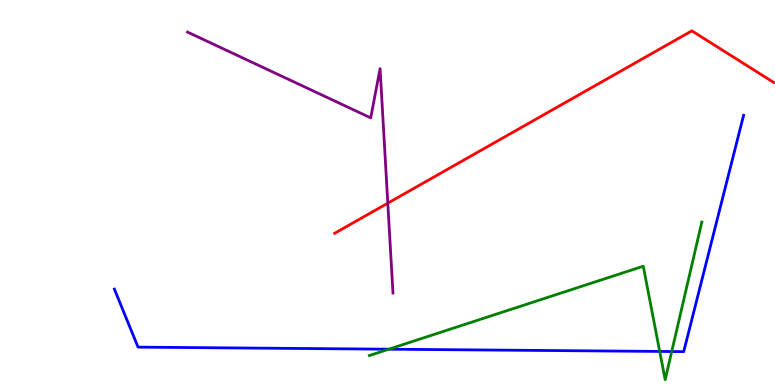[{'lines': ['blue', 'red'], 'intersections': []}, {'lines': ['green', 'red'], 'intersections': []}, {'lines': ['purple', 'red'], 'intersections': [{'x': 5.0, 'y': 4.72}]}, {'lines': ['blue', 'green'], 'intersections': [{'x': 5.02, 'y': 0.93}, {'x': 8.51, 'y': 0.872}, {'x': 8.67, 'y': 0.869}]}, {'lines': ['blue', 'purple'], 'intersections': []}, {'lines': ['green', 'purple'], 'intersections': []}]